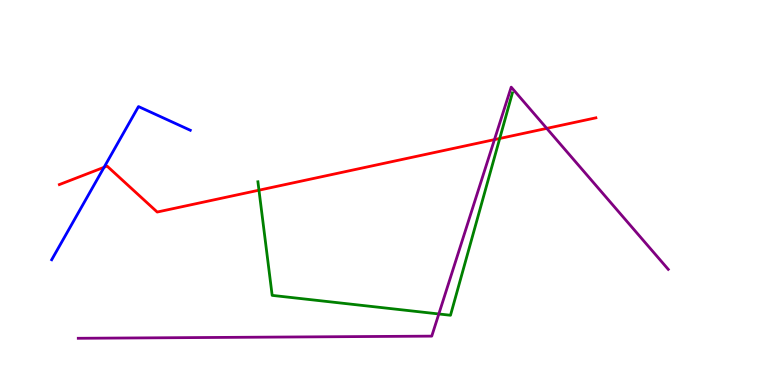[{'lines': ['blue', 'red'], 'intersections': [{'x': 1.34, 'y': 5.65}]}, {'lines': ['green', 'red'], 'intersections': [{'x': 3.34, 'y': 5.06}, {'x': 6.45, 'y': 6.4}]}, {'lines': ['purple', 'red'], 'intersections': [{'x': 6.38, 'y': 6.37}, {'x': 7.05, 'y': 6.67}]}, {'lines': ['blue', 'green'], 'intersections': []}, {'lines': ['blue', 'purple'], 'intersections': []}, {'lines': ['green', 'purple'], 'intersections': [{'x': 5.66, 'y': 1.85}]}]